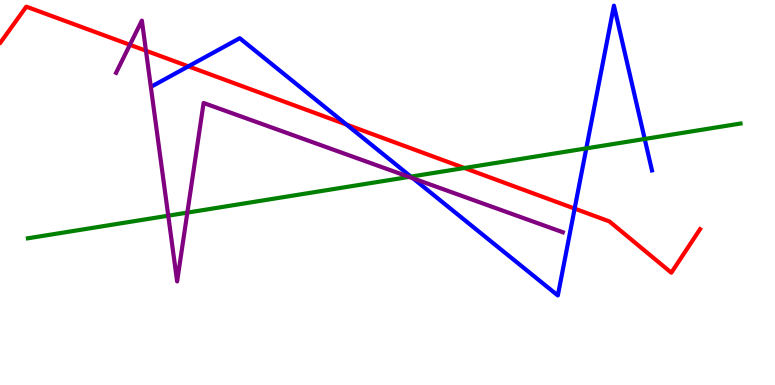[{'lines': ['blue', 'red'], 'intersections': [{'x': 2.43, 'y': 8.28}, {'x': 4.47, 'y': 6.76}, {'x': 7.41, 'y': 4.58}]}, {'lines': ['green', 'red'], 'intersections': [{'x': 5.99, 'y': 5.64}]}, {'lines': ['purple', 'red'], 'intersections': [{'x': 1.68, 'y': 8.84}, {'x': 1.88, 'y': 8.68}]}, {'lines': ['blue', 'green'], 'intersections': [{'x': 5.3, 'y': 5.41}, {'x': 7.57, 'y': 6.15}, {'x': 8.32, 'y': 6.39}]}, {'lines': ['blue', 'purple'], 'intersections': [{'x': 5.33, 'y': 5.37}]}, {'lines': ['green', 'purple'], 'intersections': [{'x': 2.17, 'y': 4.4}, {'x': 2.42, 'y': 4.48}, {'x': 5.28, 'y': 5.4}]}]